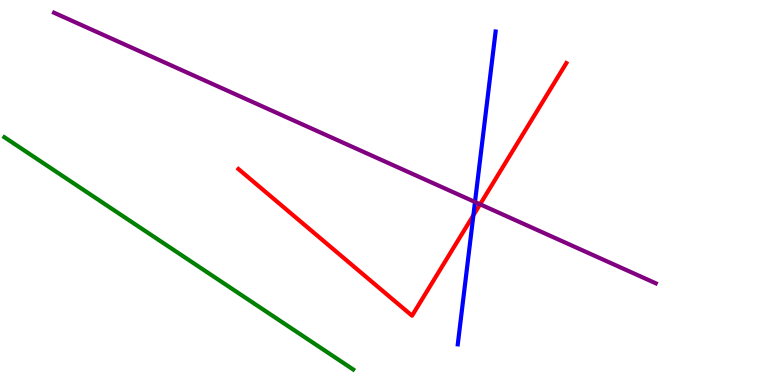[{'lines': ['blue', 'red'], 'intersections': [{'x': 6.11, 'y': 4.41}]}, {'lines': ['green', 'red'], 'intersections': []}, {'lines': ['purple', 'red'], 'intersections': [{'x': 6.19, 'y': 4.69}]}, {'lines': ['blue', 'green'], 'intersections': []}, {'lines': ['blue', 'purple'], 'intersections': [{'x': 6.13, 'y': 4.75}]}, {'lines': ['green', 'purple'], 'intersections': []}]